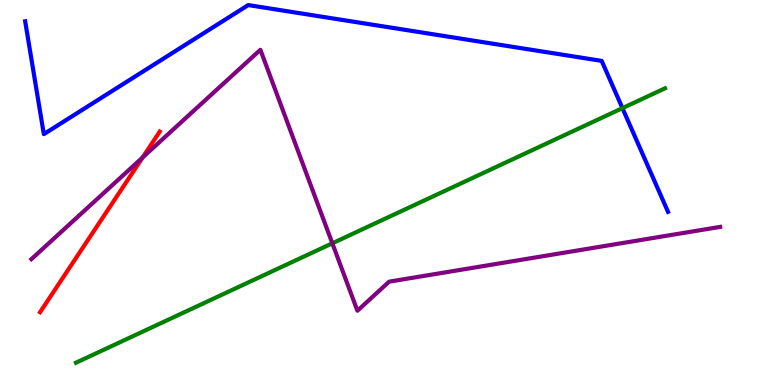[{'lines': ['blue', 'red'], 'intersections': []}, {'lines': ['green', 'red'], 'intersections': []}, {'lines': ['purple', 'red'], 'intersections': [{'x': 1.84, 'y': 5.91}]}, {'lines': ['blue', 'green'], 'intersections': [{'x': 8.03, 'y': 7.19}]}, {'lines': ['blue', 'purple'], 'intersections': []}, {'lines': ['green', 'purple'], 'intersections': [{'x': 4.29, 'y': 3.68}]}]